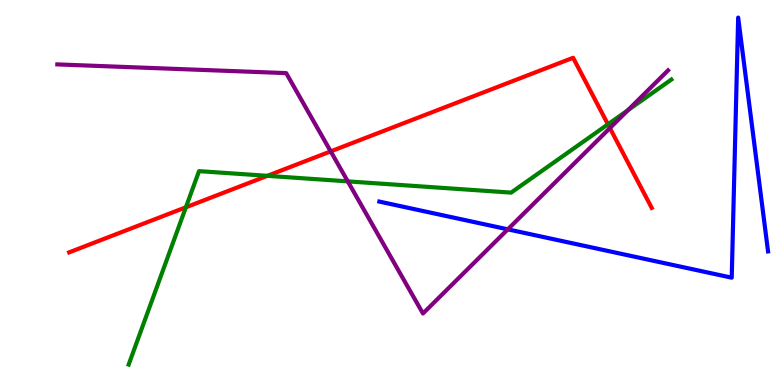[{'lines': ['blue', 'red'], 'intersections': []}, {'lines': ['green', 'red'], 'intersections': [{'x': 2.4, 'y': 4.62}, {'x': 3.45, 'y': 5.43}, {'x': 7.84, 'y': 6.77}]}, {'lines': ['purple', 'red'], 'intersections': [{'x': 4.27, 'y': 6.07}, {'x': 7.87, 'y': 6.67}]}, {'lines': ['blue', 'green'], 'intersections': []}, {'lines': ['blue', 'purple'], 'intersections': [{'x': 6.55, 'y': 4.04}]}, {'lines': ['green', 'purple'], 'intersections': [{'x': 4.49, 'y': 5.29}, {'x': 8.1, 'y': 7.14}]}]